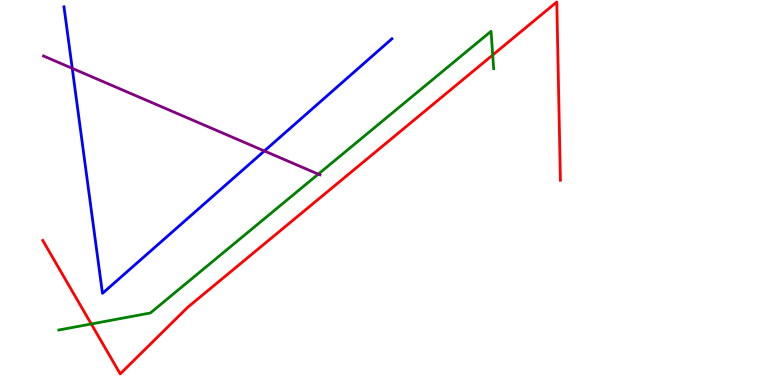[{'lines': ['blue', 'red'], 'intersections': []}, {'lines': ['green', 'red'], 'intersections': [{'x': 1.18, 'y': 1.59}, {'x': 6.36, 'y': 8.57}]}, {'lines': ['purple', 'red'], 'intersections': []}, {'lines': ['blue', 'green'], 'intersections': []}, {'lines': ['blue', 'purple'], 'intersections': [{'x': 0.932, 'y': 8.22}, {'x': 3.41, 'y': 6.08}]}, {'lines': ['green', 'purple'], 'intersections': [{'x': 4.11, 'y': 5.48}]}]